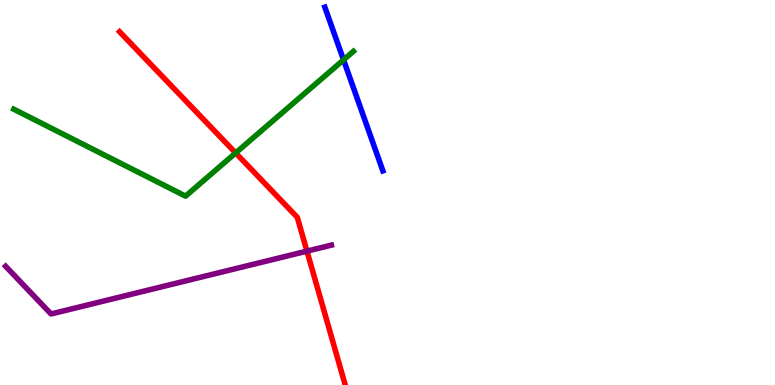[{'lines': ['blue', 'red'], 'intersections': []}, {'lines': ['green', 'red'], 'intersections': [{'x': 3.04, 'y': 6.03}]}, {'lines': ['purple', 'red'], 'intersections': [{'x': 3.96, 'y': 3.48}]}, {'lines': ['blue', 'green'], 'intersections': [{'x': 4.43, 'y': 8.44}]}, {'lines': ['blue', 'purple'], 'intersections': []}, {'lines': ['green', 'purple'], 'intersections': []}]